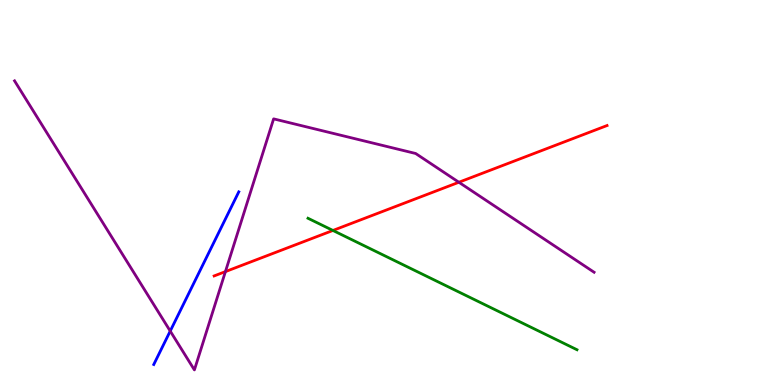[{'lines': ['blue', 'red'], 'intersections': []}, {'lines': ['green', 'red'], 'intersections': [{'x': 4.3, 'y': 4.01}]}, {'lines': ['purple', 'red'], 'intersections': [{'x': 2.91, 'y': 2.95}, {'x': 5.92, 'y': 5.27}]}, {'lines': ['blue', 'green'], 'intersections': []}, {'lines': ['blue', 'purple'], 'intersections': [{'x': 2.2, 'y': 1.4}]}, {'lines': ['green', 'purple'], 'intersections': []}]